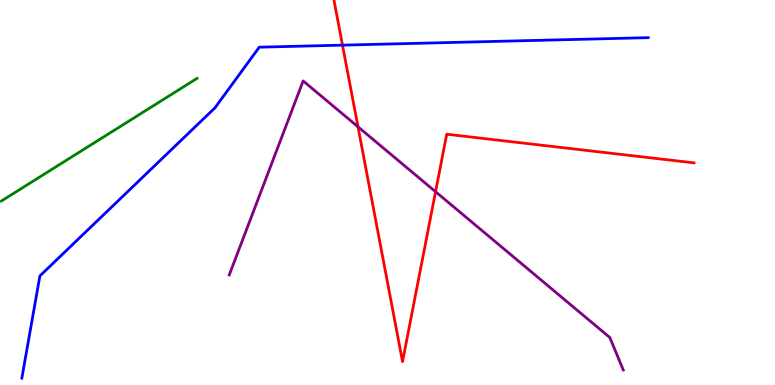[{'lines': ['blue', 'red'], 'intersections': [{'x': 4.42, 'y': 8.83}]}, {'lines': ['green', 'red'], 'intersections': []}, {'lines': ['purple', 'red'], 'intersections': [{'x': 4.62, 'y': 6.71}, {'x': 5.62, 'y': 5.02}]}, {'lines': ['blue', 'green'], 'intersections': []}, {'lines': ['blue', 'purple'], 'intersections': []}, {'lines': ['green', 'purple'], 'intersections': []}]